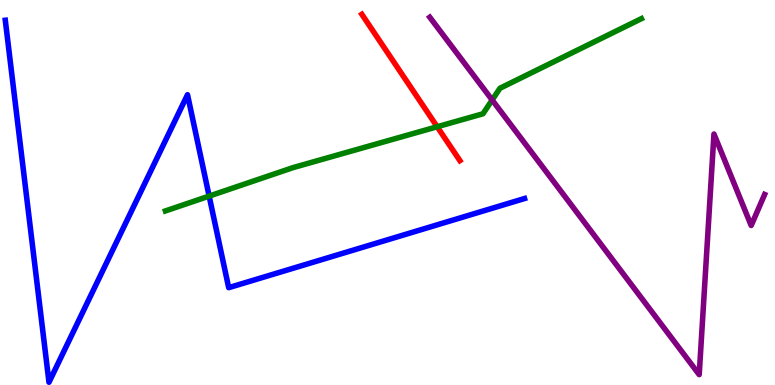[{'lines': ['blue', 'red'], 'intersections': []}, {'lines': ['green', 'red'], 'intersections': [{'x': 5.64, 'y': 6.71}]}, {'lines': ['purple', 'red'], 'intersections': []}, {'lines': ['blue', 'green'], 'intersections': [{'x': 2.7, 'y': 4.91}]}, {'lines': ['blue', 'purple'], 'intersections': []}, {'lines': ['green', 'purple'], 'intersections': [{'x': 6.35, 'y': 7.4}]}]